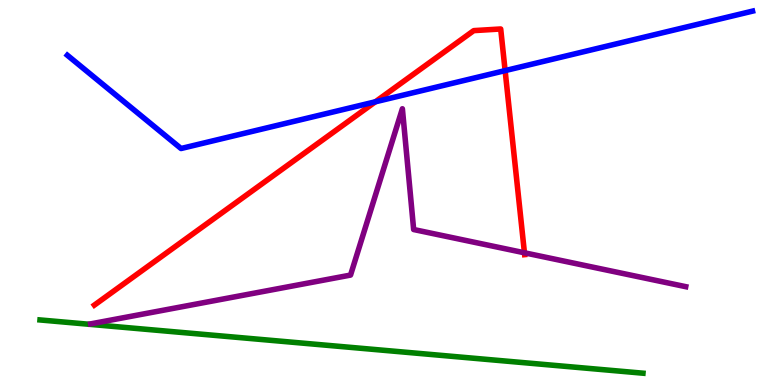[{'lines': ['blue', 'red'], 'intersections': [{'x': 4.84, 'y': 7.36}, {'x': 6.52, 'y': 8.17}]}, {'lines': ['green', 'red'], 'intersections': []}, {'lines': ['purple', 'red'], 'intersections': [{'x': 6.77, 'y': 3.43}]}, {'lines': ['blue', 'green'], 'intersections': []}, {'lines': ['blue', 'purple'], 'intersections': []}, {'lines': ['green', 'purple'], 'intersections': []}]